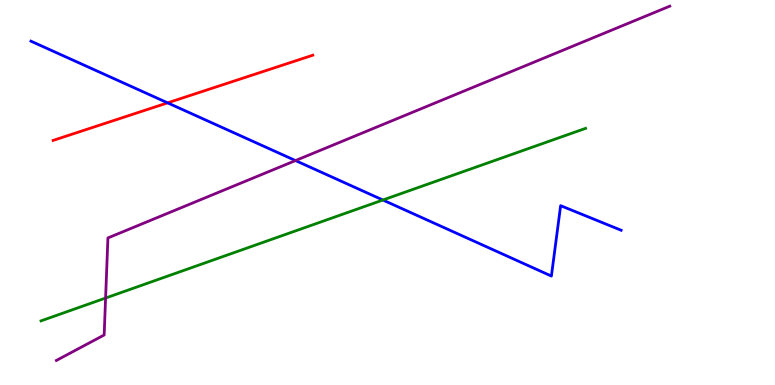[{'lines': ['blue', 'red'], 'intersections': [{'x': 2.16, 'y': 7.33}]}, {'lines': ['green', 'red'], 'intersections': []}, {'lines': ['purple', 'red'], 'intersections': []}, {'lines': ['blue', 'green'], 'intersections': [{'x': 4.94, 'y': 4.8}]}, {'lines': ['blue', 'purple'], 'intersections': [{'x': 3.81, 'y': 5.83}]}, {'lines': ['green', 'purple'], 'intersections': [{'x': 1.36, 'y': 2.26}]}]